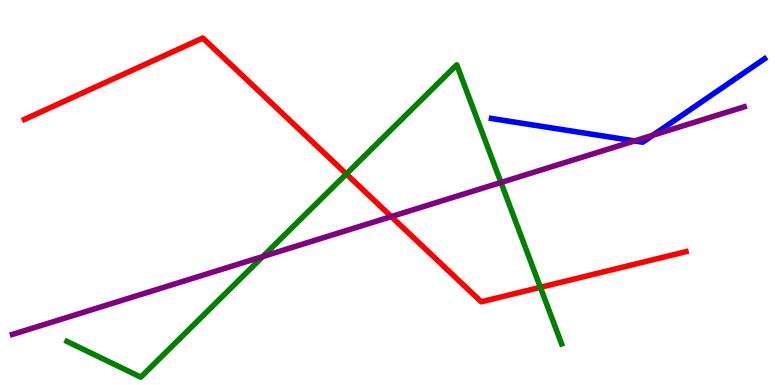[{'lines': ['blue', 'red'], 'intersections': []}, {'lines': ['green', 'red'], 'intersections': [{'x': 4.47, 'y': 5.48}, {'x': 6.97, 'y': 2.54}]}, {'lines': ['purple', 'red'], 'intersections': [{'x': 5.05, 'y': 4.37}]}, {'lines': ['blue', 'green'], 'intersections': []}, {'lines': ['blue', 'purple'], 'intersections': [{'x': 8.19, 'y': 6.34}, {'x': 8.42, 'y': 6.49}]}, {'lines': ['green', 'purple'], 'intersections': [{'x': 3.39, 'y': 3.34}, {'x': 6.46, 'y': 5.26}]}]